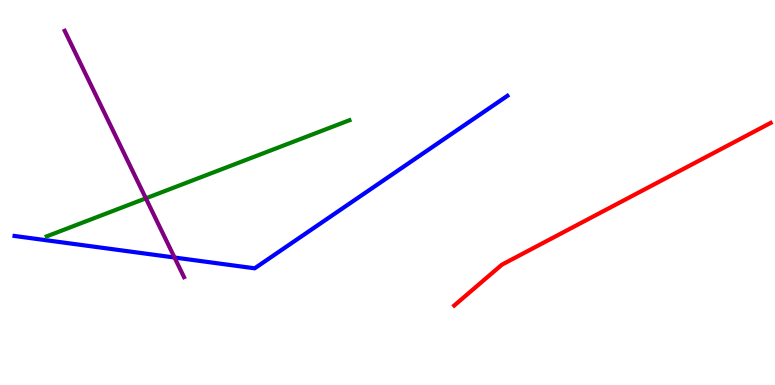[{'lines': ['blue', 'red'], 'intersections': []}, {'lines': ['green', 'red'], 'intersections': []}, {'lines': ['purple', 'red'], 'intersections': []}, {'lines': ['blue', 'green'], 'intersections': []}, {'lines': ['blue', 'purple'], 'intersections': [{'x': 2.25, 'y': 3.31}]}, {'lines': ['green', 'purple'], 'intersections': [{'x': 1.88, 'y': 4.85}]}]